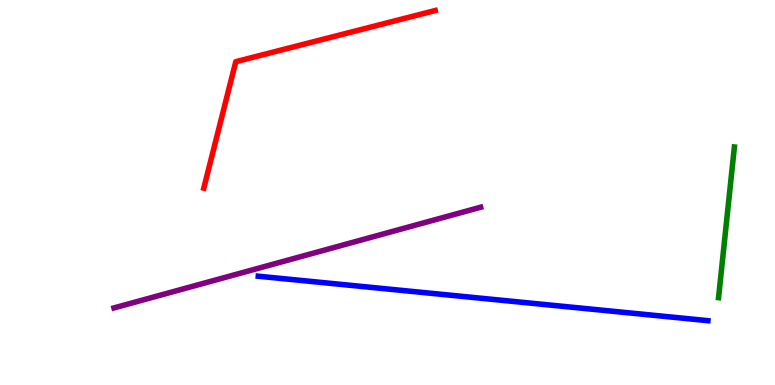[{'lines': ['blue', 'red'], 'intersections': []}, {'lines': ['green', 'red'], 'intersections': []}, {'lines': ['purple', 'red'], 'intersections': []}, {'lines': ['blue', 'green'], 'intersections': []}, {'lines': ['blue', 'purple'], 'intersections': []}, {'lines': ['green', 'purple'], 'intersections': []}]